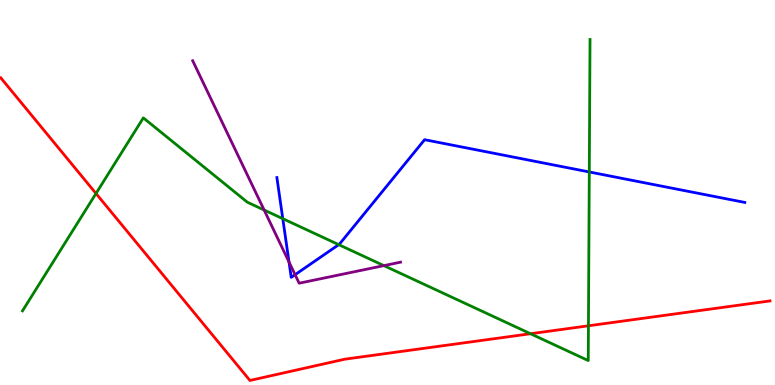[{'lines': ['blue', 'red'], 'intersections': []}, {'lines': ['green', 'red'], 'intersections': [{'x': 1.24, 'y': 4.97}, {'x': 6.85, 'y': 1.33}, {'x': 7.59, 'y': 1.54}]}, {'lines': ['purple', 'red'], 'intersections': []}, {'lines': ['blue', 'green'], 'intersections': [{'x': 3.65, 'y': 4.32}, {'x': 4.37, 'y': 3.65}, {'x': 7.6, 'y': 5.53}]}, {'lines': ['blue', 'purple'], 'intersections': [{'x': 3.73, 'y': 3.19}, {'x': 3.81, 'y': 2.87}]}, {'lines': ['green', 'purple'], 'intersections': [{'x': 3.41, 'y': 4.55}, {'x': 4.95, 'y': 3.1}]}]